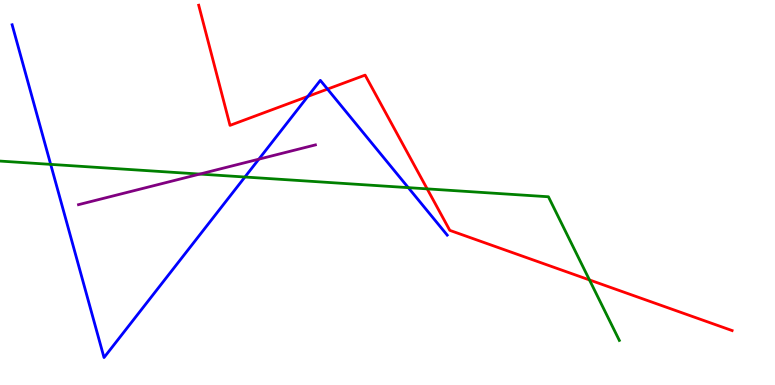[{'lines': ['blue', 'red'], 'intersections': [{'x': 3.97, 'y': 7.5}, {'x': 4.23, 'y': 7.69}]}, {'lines': ['green', 'red'], 'intersections': [{'x': 5.51, 'y': 5.09}, {'x': 7.61, 'y': 2.73}]}, {'lines': ['purple', 'red'], 'intersections': []}, {'lines': ['blue', 'green'], 'intersections': [{'x': 0.654, 'y': 5.73}, {'x': 3.16, 'y': 5.4}, {'x': 5.27, 'y': 5.13}]}, {'lines': ['blue', 'purple'], 'intersections': [{'x': 3.34, 'y': 5.87}]}, {'lines': ['green', 'purple'], 'intersections': [{'x': 2.58, 'y': 5.48}]}]